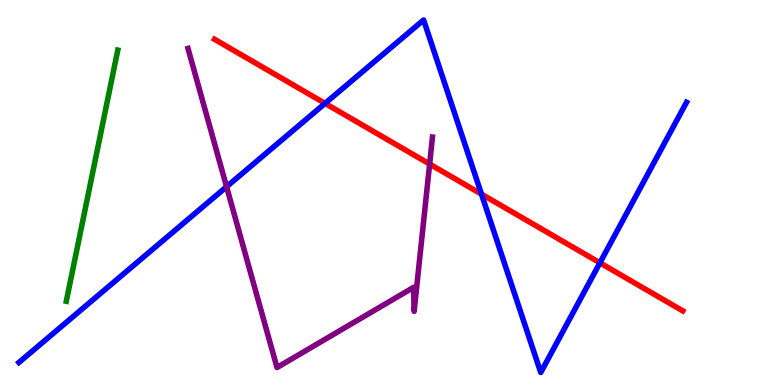[{'lines': ['blue', 'red'], 'intersections': [{'x': 4.19, 'y': 7.31}, {'x': 6.21, 'y': 4.96}, {'x': 7.74, 'y': 3.17}]}, {'lines': ['green', 'red'], 'intersections': []}, {'lines': ['purple', 'red'], 'intersections': [{'x': 5.54, 'y': 5.74}]}, {'lines': ['blue', 'green'], 'intersections': []}, {'lines': ['blue', 'purple'], 'intersections': [{'x': 2.92, 'y': 5.15}]}, {'lines': ['green', 'purple'], 'intersections': []}]